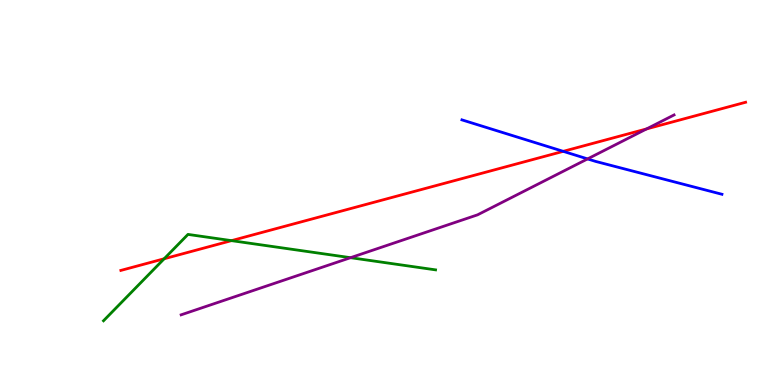[{'lines': ['blue', 'red'], 'intersections': [{'x': 7.27, 'y': 6.07}]}, {'lines': ['green', 'red'], 'intersections': [{'x': 2.12, 'y': 3.28}, {'x': 2.99, 'y': 3.75}]}, {'lines': ['purple', 'red'], 'intersections': [{'x': 8.34, 'y': 6.65}]}, {'lines': ['blue', 'green'], 'intersections': []}, {'lines': ['blue', 'purple'], 'intersections': [{'x': 7.58, 'y': 5.87}]}, {'lines': ['green', 'purple'], 'intersections': [{'x': 4.52, 'y': 3.31}]}]